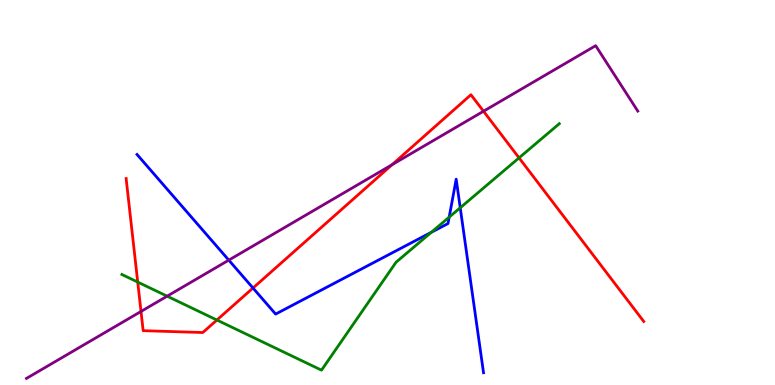[{'lines': ['blue', 'red'], 'intersections': [{'x': 3.26, 'y': 2.52}]}, {'lines': ['green', 'red'], 'intersections': [{'x': 1.78, 'y': 2.67}, {'x': 2.8, 'y': 1.69}, {'x': 6.7, 'y': 5.9}]}, {'lines': ['purple', 'red'], 'intersections': [{'x': 1.82, 'y': 1.91}, {'x': 5.06, 'y': 5.72}, {'x': 6.24, 'y': 7.11}]}, {'lines': ['blue', 'green'], 'intersections': [{'x': 5.57, 'y': 3.97}, {'x': 5.8, 'y': 4.36}, {'x': 5.94, 'y': 4.6}]}, {'lines': ['blue', 'purple'], 'intersections': [{'x': 2.95, 'y': 3.24}]}, {'lines': ['green', 'purple'], 'intersections': [{'x': 2.16, 'y': 2.31}]}]